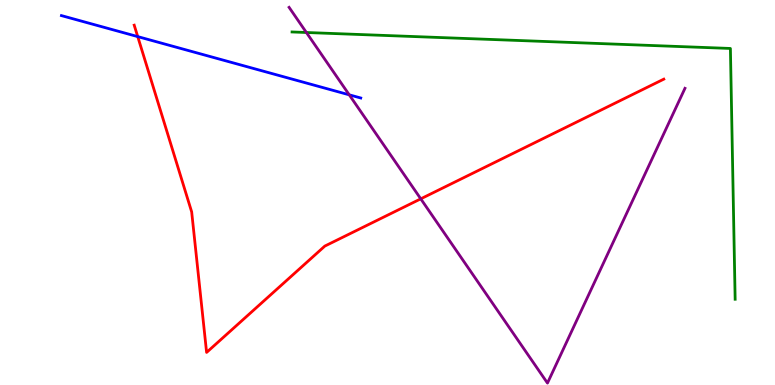[{'lines': ['blue', 'red'], 'intersections': [{'x': 1.78, 'y': 9.05}]}, {'lines': ['green', 'red'], 'intersections': []}, {'lines': ['purple', 'red'], 'intersections': [{'x': 5.43, 'y': 4.84}]}, {'lines': ['blue', 'green'], 'intersections': []}, {'lines': ['blue', 'purple'], 'intersections': [{'x': 4.51, 'y': 7.54}]}, {'lines': ['green', 'purple'], 'intersections': [{'x': 3.95, 'y': 9.16}]}]